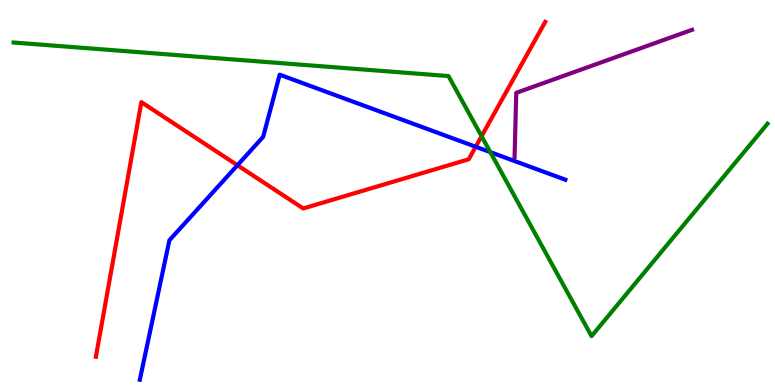[{'lines': ['blue', 'red'], 'intersections': [{'x': 3.06, 'y': 5.71}, {'x': 6.14, 'y': 6.19}]}, {'lines': ['green', 'red'], 'intersections': [{'x': 6.21, 'y': 6.46}]}, {'lines': ['purple', 'red'], 'intersections': []}, {'lines': ['blue', 'green'], 'intersections': [{'x': 6.33, 'y': 6.05}]}, {'lines': ['blue', 'purple'], 'intersections': []}, {'lines': ['green', 'purple'], 'intersections': []}]